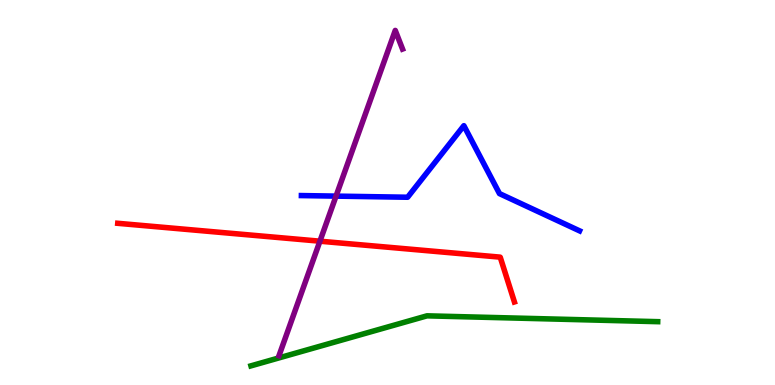[{'lines': ['blue', 'red'], 'intersections': []}, {'lines': ['green', 'red'], 'intersections': []}, {'lines': ['purple', 'red'], 'intersections': [{'x': 4.13, 'y': 3.74}]}, {'lines': ['blue', 'green'], 'intersections': []}, {'lines': ['blue', 'purple'], 'intersections': [{'x': 4.34, 'y': 4.91}]}, {'lines': ['green', 'purple'], 'intersections': []}]